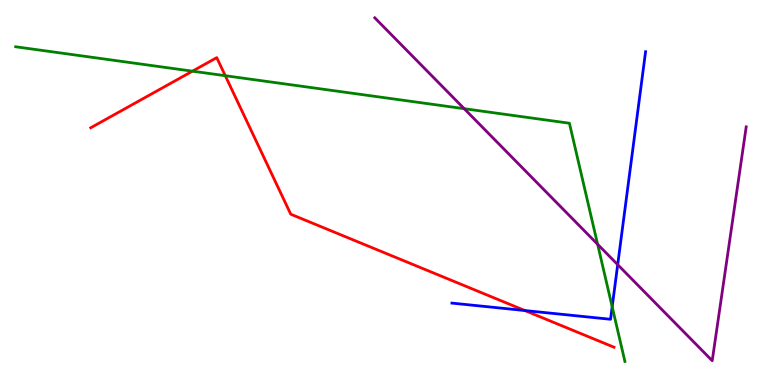[{'lines': ['blue', 'red'], 'intersections': [{'x': 6.77, 'y': 1.93}]}, {'lines': ['green', 'red'], 'intersections': [{'x': 2.48, 'y': 8.15}, {'x': 2.91, 'y': 8.03}]}, {'lines': ['purple', 'red'], 'intersections': []}, {'lines': ['blue', 'green'], 'intersections': [{'x': 7.9, 'y': 2.03}]}, {'lines': ['blue', 'purple'], 'intersections': [{'x': 7.97, 'y': 3.13}]}, {'lines': ['green', 'purple'], 'intersections': [{'x': 5.99, 'y': 7.18}, {'x': 7.71, 'y': 3.66}]}]